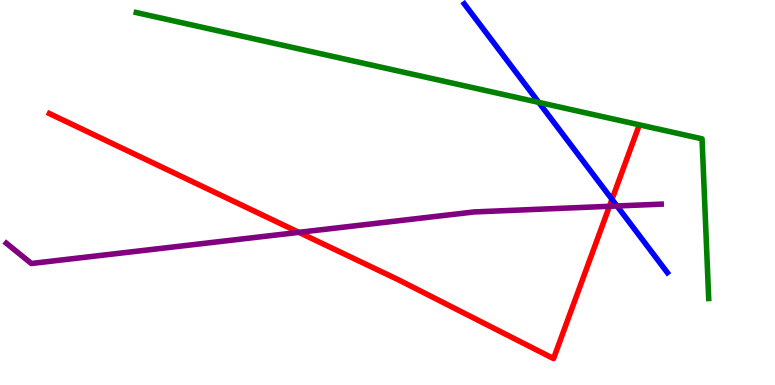[{'lines': ['blue', 'red'], 'intersections': [{'x': 7.9, 'y': 4.82}]}, {'lines': ['green', 'red'], 'intersections': []}, {'lines': ['purple', 'red'], 'intersections': [{'x': 3.86, 'y': 3.96}, {'x': 7.86, 'y': 4.64}]}, {'lines': ['blue', 'green'], 'intersections': [{'x': 6.95, 'y': 7.34}]}, {'lines': ['blue', 'purple'], 'intersections': [{'x': 7.96, 'y': 4.65}]}, {'lines': ['green', 'purple'], 'intersections': []}]